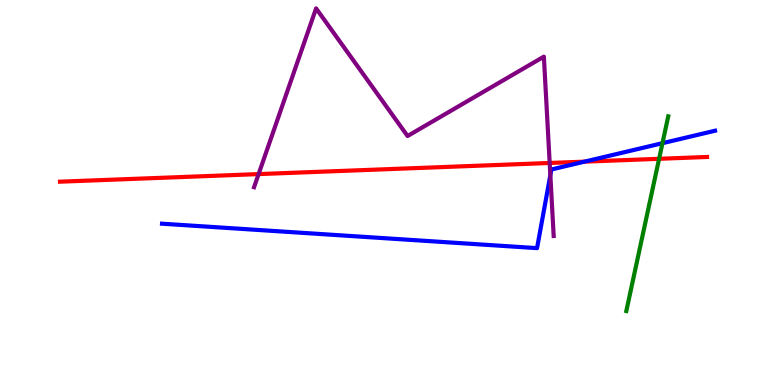[{'lines': ['blue', 'red'], 'intersections': [{'x': 7.54, 'y': 5.8}]}, {'lines': ['green', 'red'], 'intersections': [{'x': 8.5, 'y': 5.88}]}, {'lines': ['purple', 'red'], 'intersections': [{'x': 3.34, 'y': 5.48}, {'x': 7.09, 'y': 5.77}]}, {'lines': ['blue', 'green'], 'intersections': [{'x': 8.55, 'y': 6.28}]}, {'lines': ['blue', 'purple'], 'intersections': [{'x': 7.1, 'y': 5.45}]}, {'lines': ['green', 'purple'], 'intersections': []}]